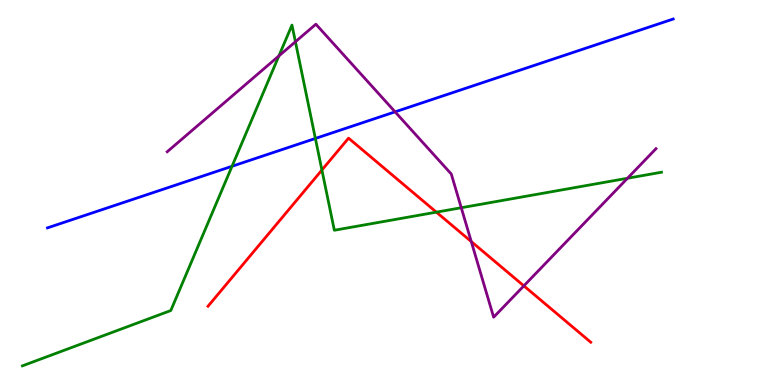[{'lines': ['blue', 'red'], 'intersections': []}, {'lines': ['green', 'red'], 'intersections': [{'x': 4.15, 'y': 5.58}, {'x': 5.63, 'y': 4.49}]}, {'lines': ['purple', 'red'], 'intersections': [{'x': 6.08, 'y': 3.73}, {'x': 6.76, 'y': 2.58}]}, {'lines': ['blue', 'green'], 'intersections': [{'x': 2.99, 'y': 5.68}, {'x': 4.07, 'y': 6.4}]}, {'lines': ['blue', 'purple'], 'intersections': [{'x': 5.1, 'y': 7.09}]}, {'lines': ['green', 'purple'], 'intersections': [{'x': 3.6, 'y': 8.55}, {'x': 3.81, 'y': 8.92}, {'x': 5.95, 'y': 4.6}, {'x': 8.1, 'y': 5.37}]}]